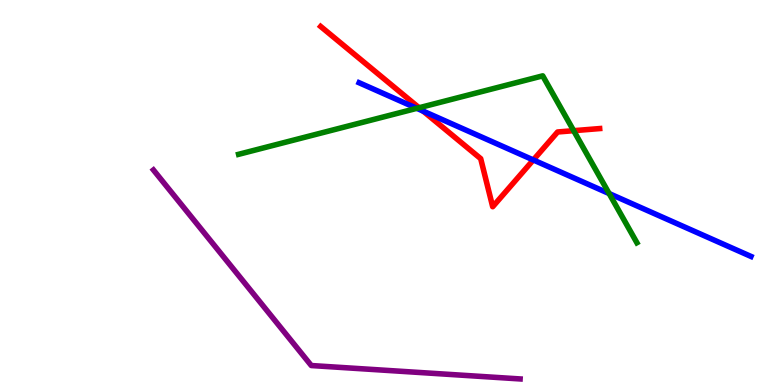[{'lines': ['blue', 'red'], 'intersections': [{'x': 5.46, 'y': 7.11}, {'x': 6.88, 'y': 5.85}]}, {'lines': ['green', 'red'], 'intersections': [{'x': 5.41, 'y': 7.2}, {'x': 7.4, 'y': 6.61}]}, {'lines': ['purple', 'red'], 'intersections': []}, {'lines': ['blue', 'green'], 'intersections': [{'x': 5.38, 'y': 7.19}, {'x': 7.86, 'y': 4.97}]}, {'lines': ['blue', 'purple'], 'intersections': []}, {'lines': ['green', 'purple'], 'intersections': []}]